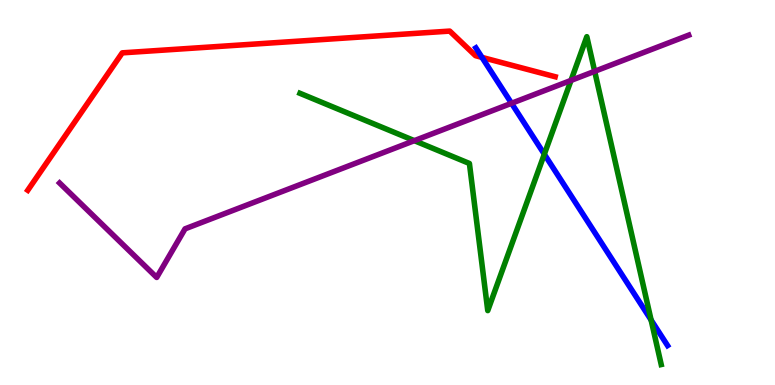[{'lines': ['blue', 'red'], 'intersections': [{'x': 6.22, 'y': 8.51}]}, {'lines': ['green', 'red'], 'intersections': []}, {'lines': ['purple', 'red'], 'intersections': []}, {'lines': ['blue', 'green'], 'intersections': [{'x': 7.02, 'y': 5.99}, {'x': 8.4, 'y': 1.69}]}, {'lines': ['blue', 'purple'], 'intersections': [{'x': 6.6, 'y': 7.32}]}, {'lines': ['green', 'purple'], 'intersections': [{'x': 5.35, 'y': 6.35}, {'x': 7.37, 'y': 7.91}, {'x': 7.67, 'y': 8.15}]}]